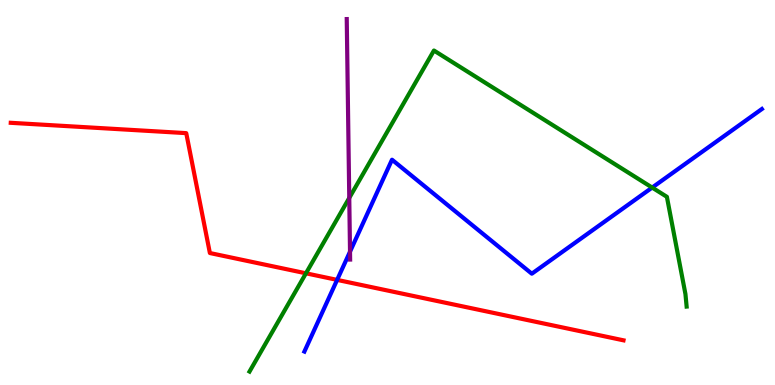[{'lines': ['blue', 'red'], 'intersections': [{'x': 4.35, 'y': 2.73}]}, {'lines': ['green', 'red'], 'intersections': [{'x': 3.95, 'y': 2.9}]}, {'lines': ['purple', 'red'], 'intersections': []}, {'lines': ['blue', 'green'], 'intersections': [{'x': 8.41, 'y': 5.13}]}, {'lines': ['blue', 'purple'], 'intersections': [{'x': 4.52, 'y': 3.46}]}, {'lines': ['green', 'purple'], 'intersections': [{'x': 4.51, 'y': 4.86}]}]